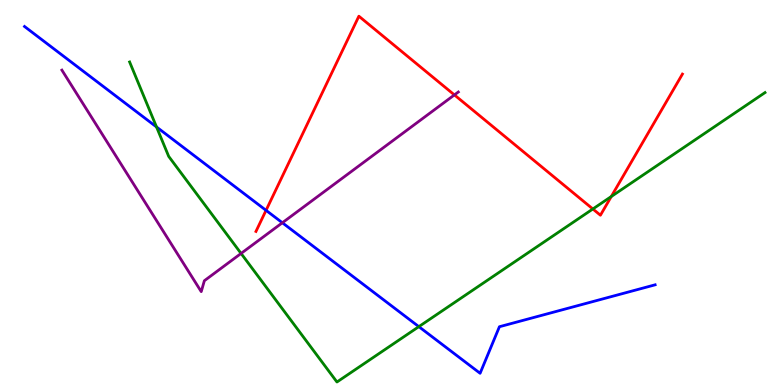[{'lines': ['blue', 'red'], 'intersections': [{'x': 3.43, 'y': 4.54}]}, {'lines': ['green', 'red'], 'intersections': [{'x': 7.65, 'y': 4.57}, {'x': 7.89, 'y': 4.9}]}, {'lines': ['purple', 'red'], 'intersections': [{'x': 5.86, 'y': 7.53}]}, {'lines': ['blue', 'green'], 'intersections': [{'x': 2.02, 'y': 6.7}, {'x': 5.4, 'y': 1.52}]}, {'lines': ['blue', 'purple'], 'intersections': [{'x': 3.64, 'y': 4.21}]}, {'lines': ['green', 'purple'], 'intersections': [{'x': 3.11, 'y': 3.42}]}]